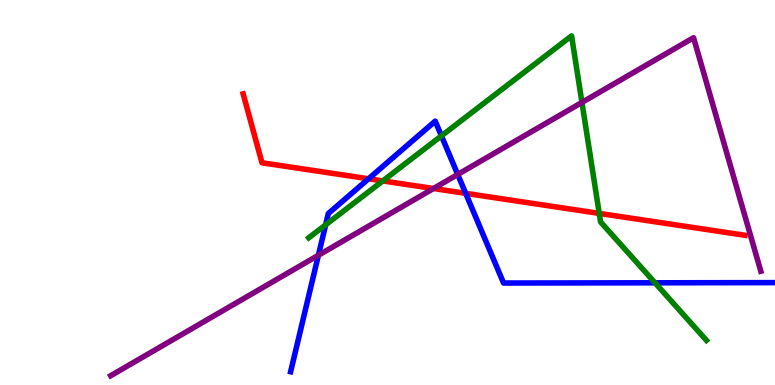[{'lines': ['blue', 'red'], 'intersections': [{'x': 4.76, 'y': 5.36}, {'x': 6.01, 'y': 4.98}]}, {'lines': ['green', 'red'], 'intersections': [{'x': 4.94, 'y': 5.3}, {'x': 7.73, 'y': 4.46}]}, {'lines': ['purple', 'red'], 'intersections': [{'x': 5.59, 'y': 5.1}]}, {'lines': ['blue', 'green'], 'intersections': [{'x': 4.2, 'y': 4.16}, {'x': 5.7, 'y': 6.47}, {'x': 8.45, 'y': 2.65}]}, {'lines': ['blue', 'purple'], 'intersections': [{'x': 4.11, 'y': 3.37}, {'x': 5.91, 'y': 5.47}]}, {'lines': ['green', 'purple'], 'intersections': [{'x': 7.51, 'y': 7.34}]}]